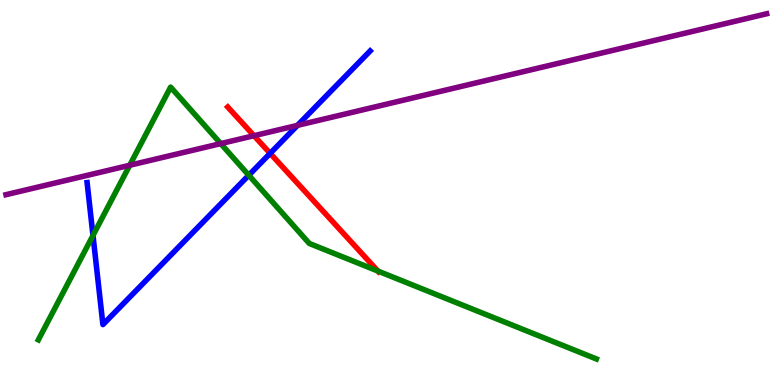[{'lines': ['blue', 'red'], 'intersections': [{'x': 3.49, 'y': 6.02}]}, {'lines': ['green', 'red'], 'intersections': [{'x': 4.88, 'y': 2.96}]}, {'lines': ['purple', 'red'], 'intersections': [{'x': 3.28, 'y': 6.48}]}, {'lines': ['blue', 'green'], 'intersections': [{'x': 1.2, 'y': 3.88}, {'x': 3.21, 'y': 5.45}]}, {'lines': ['blue', 'purple'], 'intersections': [{'x': 3.84, 'y': 6.74}]}, {'lines': ['green', 'purple'], 'intersections': [{'x': 1.67, 'y': 5.71}, {'x': 2.85, 'y': 6.27}]}]